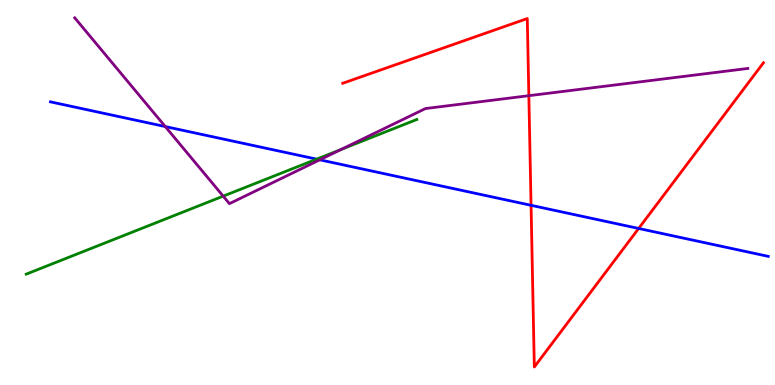[{'lines': ['blue', 'red'], 'intersections': [{'x': 6.85, 'y': 4.67}, {'x': 8.24, 'y': 4.07}]}, {'lines': ['green', 'red'], 'intersections': []}, {'lines': ['purple', 'red'], 'intersections': [{'x': 6.82, 'y': 7.51}]}, {'lines': ['blue', 'green'], 'intersections': [{'x': 4.09, 'y': 5.87}]}, {'lines': ['blue', 'purple'], 'intersections': [{'x': 2.13, 'y': 6.71}, {'x': 4.13, 'y': 5.85}]}, {'lines': ['green', 'purple'], 'intersections': [{'x': 2.88, 'y': 4.91}, {'x': 4.4, 'y': 6.12}]}]